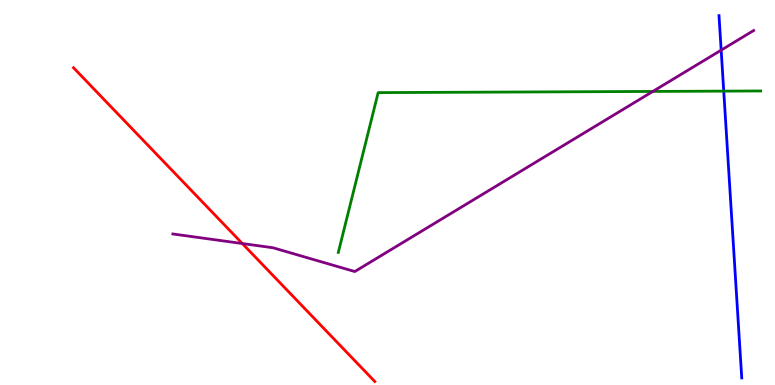[{'lines': ['blue', 'red'], 'intersections': []}, {'lines': ['green', 'red'], 'intersections': []}, {'lines': ['purple', 'red'], 'intersections': [{'x': 3.13, 'y': 3.67}]}, {'lines': ['blue', 'green'], 'intersections': [{'x': 9.34, 'y': 7.63}]}, {'lines': ['blue', 'purple'], 'intersections': [{'x': 9.31, 'y': 8.7}]}, {'lines': ['green', 'purple'], 'intersections': [{'x': 8.42, 'y': 7.63}]}]